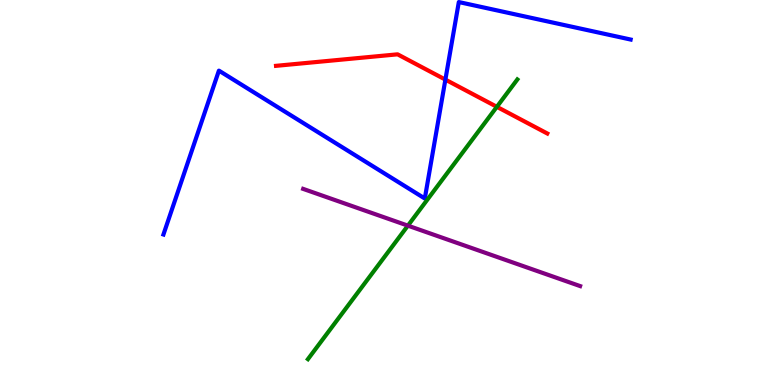[{'lines': ['blue', 'red'], 'intersections': [{'x': 5.75, 'y': 7.93}]}, {'lines': ['green', 'red'], 'intersections': [{'x': 6.41, 'y': 7.23}]}, {'lines': ['purple', 'red'], 'intersections': []}, {'lines': ['blue', 'green'], 'intersections': []}, {'lines': ['blue', 'purple'], 'intersections': []}, {'lines': ['green', 'purple'], 'intersections': [{'x': 5.26, 'y': 4.14}]}]